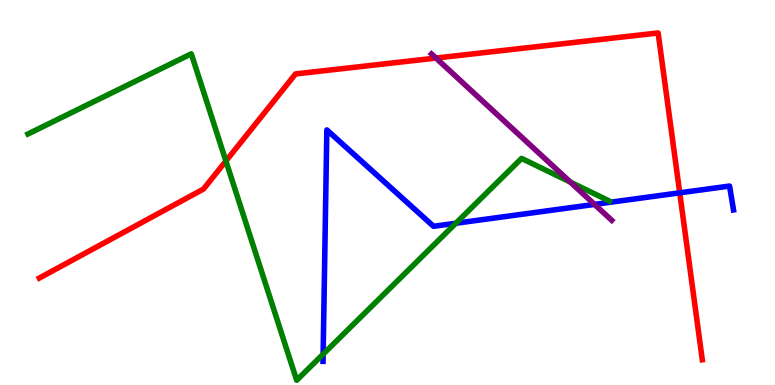[{'lines': ['blue', 'red'], 'intersections': [{'x': 8.77, 'y': 4.99}]}, {'lines': ['green', 'red'], 'intersections': [{'x': 2.91, 'y': 5.82}]}, {'lines': ['purple', 'red'], 'intersections': [{'x': 5.63, 'y': 8.49}]}, {'lines': ['blue', 'green'], 'intersections': [{'x': 4.17, 'y': 0.801}, {'x': 5.88, 'y': 4.2}]}, {'lines': ['blue', 'purple'], 'intersections': [{'x': 7.67, 'y': 4.69}]}, {'lines': ['green', 'purple'], 'intersections': [{'x': 7.36, 'y': 5.27}]}]